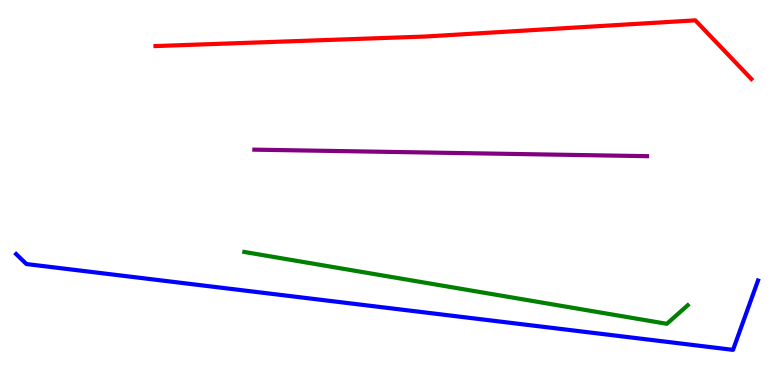[{'lines': ['blue', 'red'], 'intersections': []}, {'lines': ['green', 'red'], 'intersections': []}, {'lines': ['purple', 'red'], 'intersections': []}, {'lines': ['blue', 'green'], 'intersections': []}, {'lines': ['blue', 'purple'], 'intersections': []}, {'lines': ['green', 'purple'], 'intersections': []}]